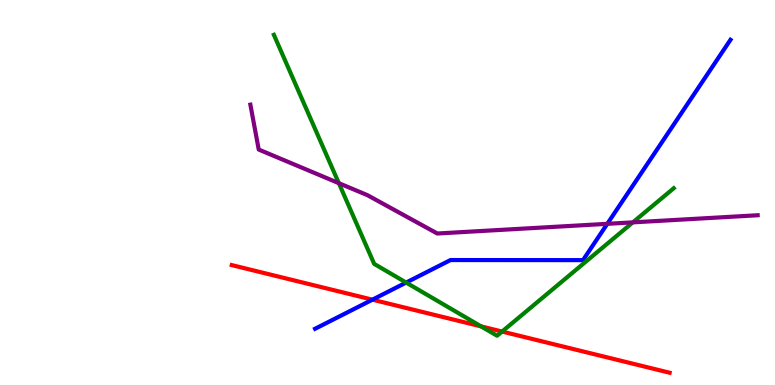[{'lines': ['blue', 'red'], 'intersections': [{'x': 4.81, 'y': 2.22}]}, {'lines': ['green', 'red'], 'intersections': [{'x': 6.21, 'y': 1.52}, {'x': 6.48, 'y': 1.39}]}, {'lines': ['purple', 'red'], 'intersections': []}, {'lines': ['blue', 'green'], 'intersections': [{'x': 5.24, 'y': 2.66}]}, {'lines': ['blue', 'purple'], 'intersections': [{'x': 7.84, 'y': 4.19}]}, {'lines': ['green', 'purple'], 'intersections': [{'x': 4.37, 'y': 5.24}, {'x': 8.17, 'y': 4.22}]}]